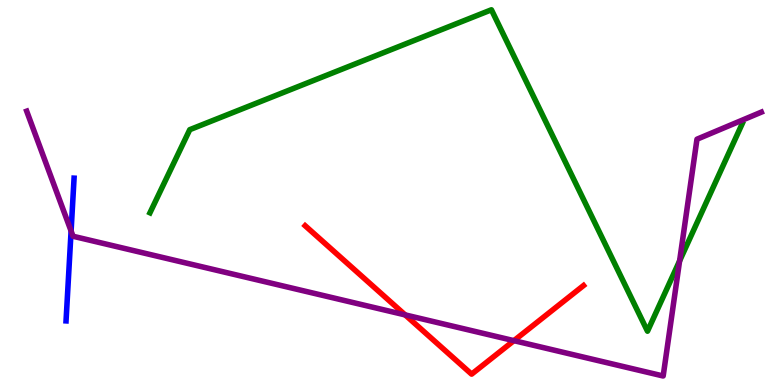[{'lines': ['blue', 'red'], 'intersections': []}, {'lines': ['green', 'red'], 'intersections': []}, {'lines': ['purple', 'red'], 'intersections': [{'x': 5.23, 'y': 1.82}, {'x': 6.63, 'y': 1.15}]}, {'lines': ['blue', 'green'], 'intersections': []}, {'lines': ['blue', 'purple'], 'intersections': [{'x': 0.917, 'y': 4.0}]}, {'lines': ['green', 'purple'], 'intersections': [{'x': 8.77, 'y': 3.22}]}]